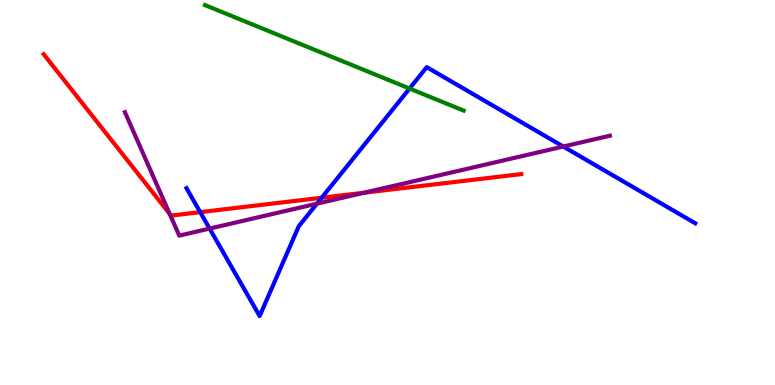[{'lines': ['blue', 'red'], 'intersections': [{'x': 2.58, 'y': 4.49}, {'x': 4.15, 'y': 4.86}]}, {'lines': ['green', 'red'], 'intersections': []}, {'lines': ['purple', 'red'], 'intersections': [{'x': 2.19, 'y': 4.44}, {'x': 4.7, 'y': 4.99}]}, {'lines': ['blue', 'green'], 'intersections': [{'x': 5.28, 'y': 7.7}]}, {'lines': ['blue', 'purple'], 'intersections': [{'x': 2.7, 'y': 4.06}, {'x': 4.09, 'y': 4.71}, {'x': 7.27, 'y': 6.19}]}, {'lines': ['green', 'purple'], 'intersections': []}]